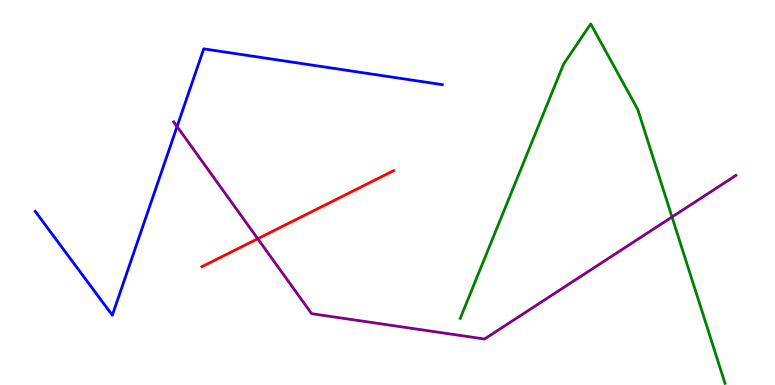[{'lines': ['blue', 'red'], 'intersections': []}, {'lines': ['green', 'red'], 'intersections': []}, {'lines': ['purple', 'red'], 'intersections': [{'x': 3.33, 'y': 3.8}]}, {'lines': ['blue', 'green'], 'intersections': []}, {'lines': ['blue', 'purple'], 'intersections': [{'x': 2.28, 'y': 6.71}]}, {'lines': ['green', 'purple'], 'intersections': [{'x': 8.67, 'y': 4.36}]}]